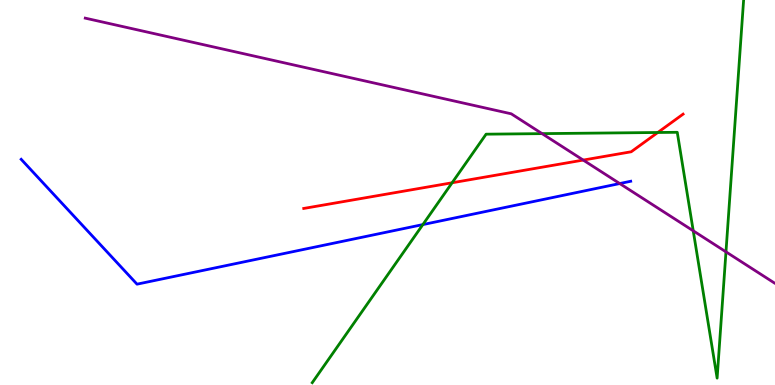[{'lines': ['blue', 'red'], 'intersections': []}, {'lines': ['green', 'red'], 'intersections': [{'x': 5.83, 'y': 5.25}, {'x': 8.49, 'y': 6.56}]}, {'lines': ['purple', 'red'], 'intersections': [{'x': 7.53, 'y': 5.84}]}, {'lines': ['blue', 'green'], 'intersections': [{'x': 5.46, 'y': 4.17}]}, {'lines': ['blue', 'purple'], 'intersections': [{'x': 8.0, 'y': 5.23}]}, {'lines': ['green', 'purple'], 'intersections': [{'x': 6.99, 'y': 6.53}, {'x': 8.94, 'y': 4.01}, {'x': 9.37, 'y': 3.46}]}]